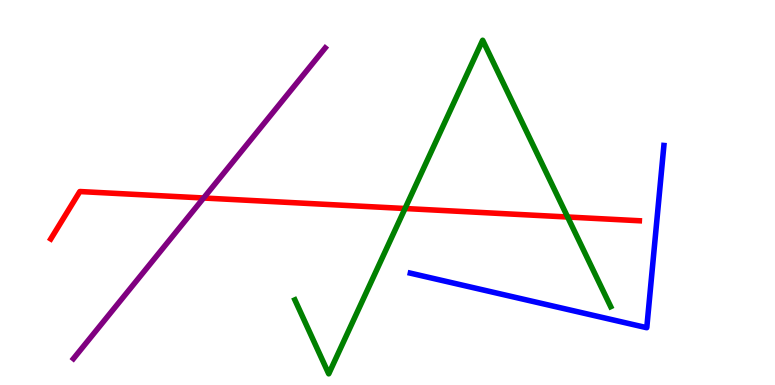[{'lines': ['blue', 'red'], 'intersections': []}, {'lines': ['green', 'red'], 'intersections': [{'x': 5.23, 'y': 4.58}, {'x': 7.32, 'y': 4.36}]}, {'lines': ['purple', 'red'], 'intersections': [{'x': 2.63, 'y': 4.86}]}, {'lines': ['blue', 'green'], 'intersections': []}, {'lines': ['blue', 'purple'], 'intersections': []}, {'lines': ['green', 'purple'], 'intersections': []}]